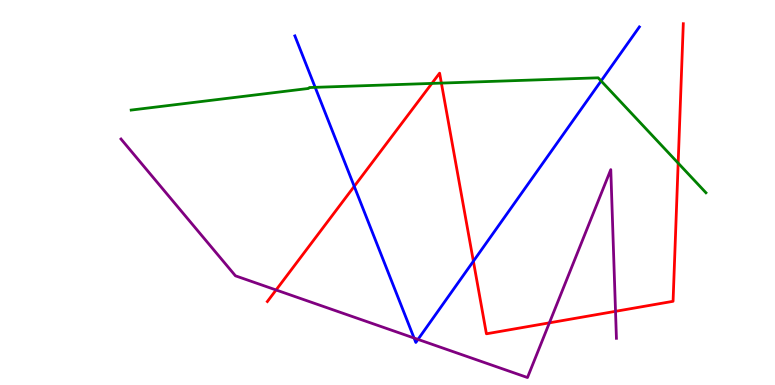[{'lines': ['blue', 'red'], 'intersections': [{'x': 4.57, 'y': 5.16}, {'x': 6.11, 'y': 3.22}]}, {'lines': ['green', 'red'], 'intersections': [{'x': 5.57, 'y': 7.83}, {'x': 5.7, 'y': 7.84}, {'x': 8.75, 'y': 5.76}]}, {'lines': ['purple', 'red'], 'intersections': [{'x': 3.56, 'y': 2.47}, {'x': 7.09, 'y': 1.61}, {'x': 7.94, 'y': 1.91}]}, {'lines': ['blue', 'green'], 'intersections': [{'x': 4.07, 'y': 7.73}, {'x': 7.76, 'y': 7.9}]}, {'lines': ['blue', 'purple'], 'intersections': [{'x': 5.34, 'y': 1.22}, {'x': 5.39, 'y': 1.18}]}, {'lines': ['green', 'purple'], 'intersections': []}]